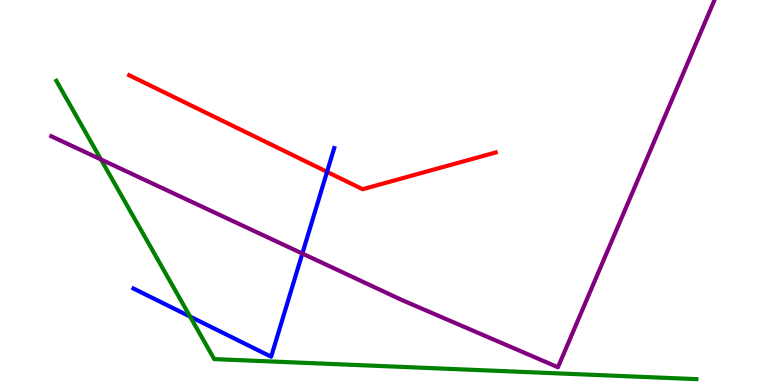[{'lines': ['blue', 'red'], 'intersections': [{'x': 4.22, 'y': 5.54}]}, {'lines': ['green', 'red'], 'intersections': []}, {'lines': ['purple', 'red'], 'intersections': []}, {'lines': ['blue', 'green'], 'intersections': [{'x': 2.45, 'y': 1.78}]}, {'lines': ['blue', 'purple'], 'intersections': [{'x': 3.9, 'y': 3.42}]}, {'lines': ['green', 'purple'], 'intersections': [{'x': 1.3, 'y': 5.86}]}]